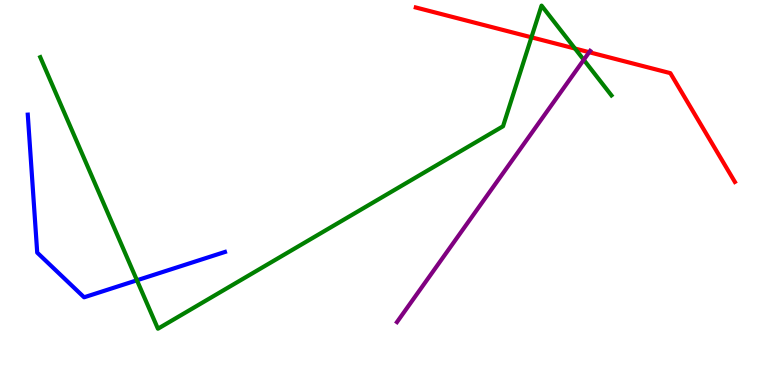[{'lines': ['blue', 'red'], 'intersections': []}, {'lines': ['green', 'red'], 'intersections': [{'x': 6.86, 'y': 9.03}, {'x': 7.42, 'y': 8.74}]}, {'lines': ['purple', 'red'], 'intersections': [{'x': 7.6, 'y': 8.64}]}, {'lines': ['blue', 'green'], 'intersections': [{'x': 1.77, 'y': 2.72}]}, {'lines': ['blue', 'purple'], 'intersections': []}, {'lines': ['green', 'purple'], 'intersections': [{'x': 7.53, 'y': 8.45}]}]